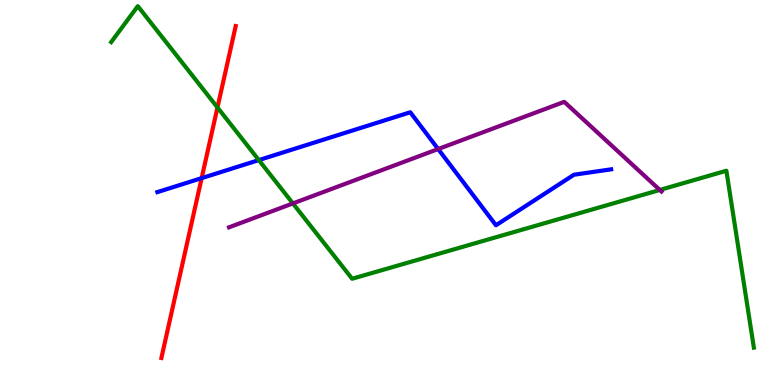[{'lines': ['blue', 'red'], 'intersections': [{'x': 2.6, 'y': 5.37}]}, {'lines': ['green', 'red'], 'intersections': [{'x': 2.81, 'y': 7.21}]}, {'lines': ['purple', 'red'], 'intersections': []}, {'lines': ['blue', 'green'], 'intersections': [{'x': 3.34, 'y': 5.84}]}, {'lines': ['blue', 'purple'], 'intersections': [{'x': 5.65, 'y': 6.13}]}, {'lines': ['green', 'purple'], 'intersections': [{'x': 3.78, 'y': 4.72}, {'x': 8.51, 'y': 5.07}]}]